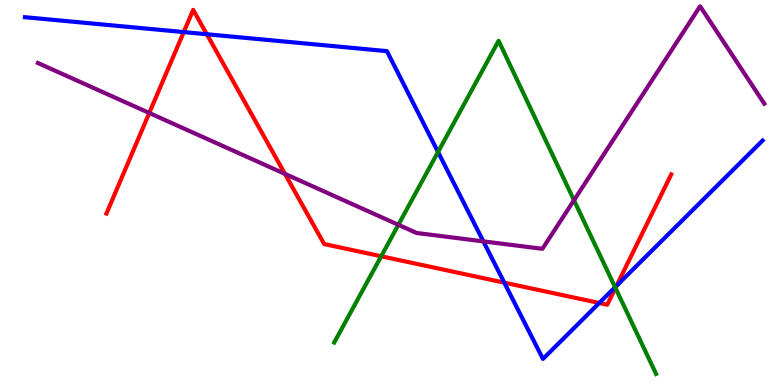[{'lines': ['blue', 'red'], 'intersections': [{'x': 2.37, 'y': 9.17}, {'x': 2.67, 'y': 9.11}, {'x': 6.51, 'y': 2.66}, {'x': 7.73, 'y': 2.13}, {'x': 7.96, 'y': 2.58}]}, {'lines': ['green', 'red'], 'intersections': [{'x': 4.92, 'y': 3.34}, {'x': 7.94, 'y': 2.52}]}, {'lines': ['purple', 'red'], 'intersections': [{'x': 1.93, 'y': 7.07}, {'x': 3.68, 'y': 5.48}]}, {'lines': ['blue', 'green'], 'intersections': [{'x': 5.65, 'y': 6.05}, {'x': 7.94, 'y': 2.54}]}, {'lines': ['blue', 'purple'], 'intersections': [{'x': 6.24, 'y': 3.73}]}, {'lines': ['green', 'purple'], 'intersections': [{'x': 5.14, 'y': 4.16}, {'x': 7.41, 'y': 4.8}]}]